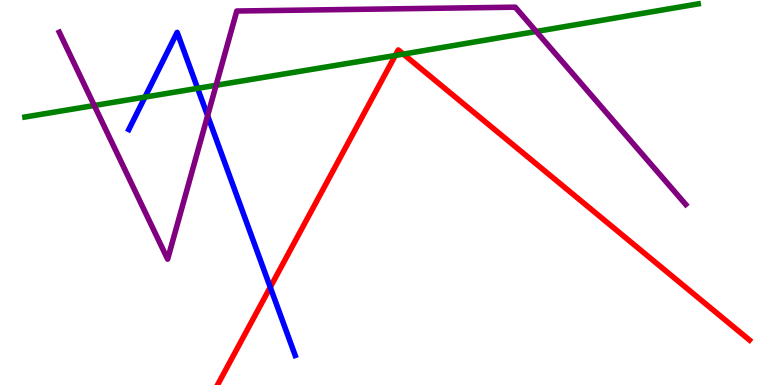[{'lines': ['blue', 'red'], 'intersections': [{'x': 3.49, 'y': 2.54}]}, {'lines': ['green', 'red'], 'intersections': [{'x': 5.1, 'y': 8.56}, {'x': 5.2, 'y': 8.59}]}, {'lines': ['purple', 'red'], 'intersections': []}, {'lines': ['blue', 'green'], 'intersections': [{'x': 1.87, 'y': 7.48}, {'x': 2.55, 'y': 7.71}]}, {'lines': ['blue', 'purple'], 'intersections': [{'x': 2.68, 'y': 6.99}]}, {'lines': ['green', 'purple'], 'intersections': [{'x': 1.22, 'y': 7.26}, {'x': 2.79, 'y': 7.79}, {'x': 6.92, 'y': 9.18}]}]